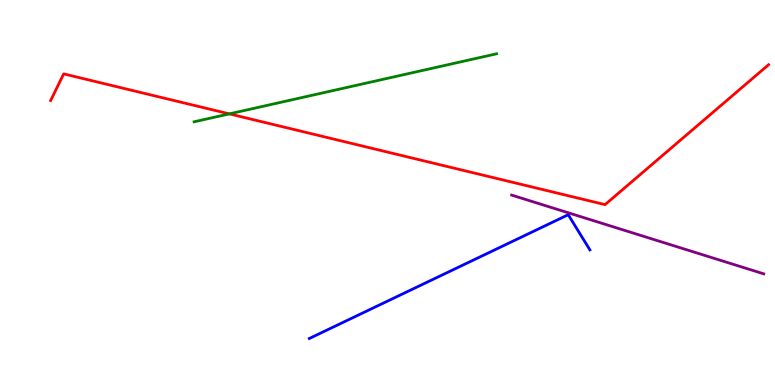[{'lines': ['blue', 'red'], 'intersections': []}, {'lines': ['green', 'red'], 'intersections': [{'x': 2.96, 'y': 7.04}]}, {'lines': ['purple', 'red'], 'intersections': []}, {'lines': ['blue', 'green'], 'intersections': []}, {'lines': ['blue', 'purple'], 'intersections': []}, {'lines': ['green', 'purple'], 'intersections': []}]